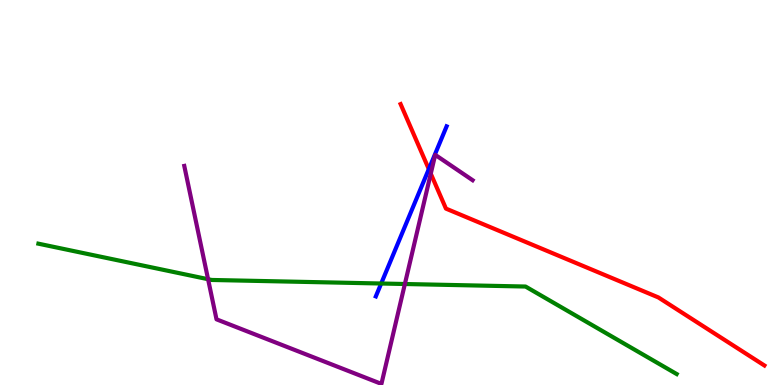[{'lines': ['blue', 'red'], 'intersections': [{'x': 5.53, 'y': 5.61}]}, {'lines': ['green', 'red'], 'intersections': []}, {'lines': ['purple', 'red'], 'intersections': [{'x': 5.56, 'y': 5.49}]}, {'lines': ['blue', 'green'], 'intersections': [{'x': 4.92, 'y': 2.64}]}, {'lines': ['blue', 'purple'], 'intersections': []}, {'lines': ['green', 'purple'], 'intersections': [{'x': 2.68, 'y': 2.75}, {'x': 5.22, 'y': 2.62}]}]